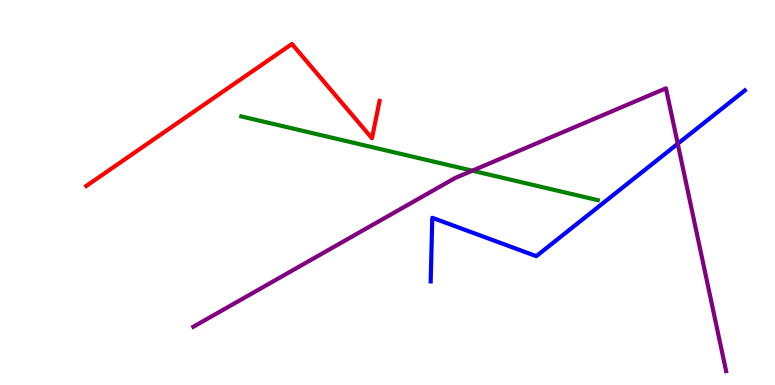[{'lines': ['blue', 'red'], 'intersections': []}, {'lines': ['green', 'red'], 'intersections': []}, {'lines': ['purple', 'red'], 'intersections': []}, {'lines': ['blue', 'green'], 'intersections': []}, {'lines': ['blue', 'purple'], 'intersections': [{'x': 8.75, 'y': 6.27}]}, {'lines': ['green', 'purple'], 'intersections': [{'x': 6.09, 'y': 5.57}]}]